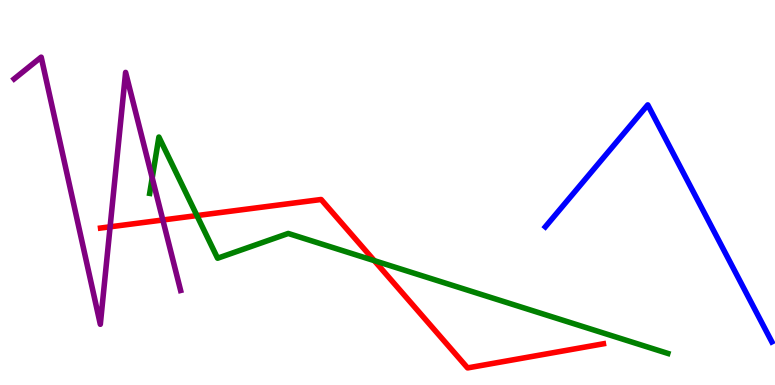[{'lines': ['blue', 'red'], 'intersections': []}, {'lines': ['green', 'red'], 'intersections': [{'x': 2.54, 'y': 4.4}, {'x': 4.83, 'y': 3.23}]}, {'lines': ['purple', 'red'], 'intersections': [{'x': 1.42, 'y': 4.11}, {'x': 2.1, 'y': 4.29}]}, {'lines': ['blue', 'green'], 'intersections': []}, {'lines': ['blue', 'purple'], 'intersections': []}, {'lines': ['green', 'purple'], 'intersections': [{'x': 1.96, 'y': 5.38}]}]